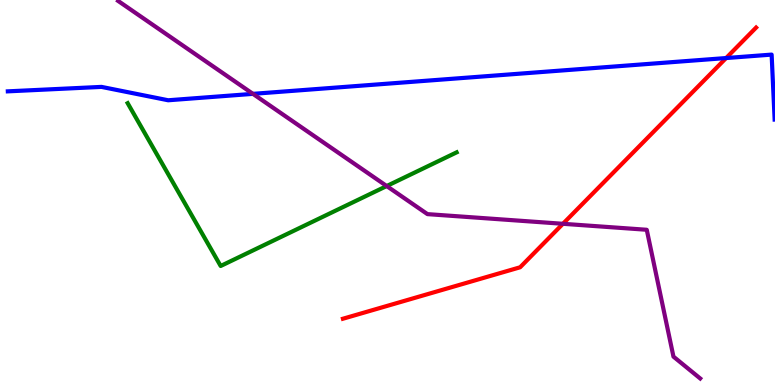[{'lines': ['blue', 'red'], 'intersections': [{'x': 9.37, 'y': 8.49}]}, {'lines': ['green', 'red'], 'intersections': []}, {'lines': ['purple', 'red'], 'intersections': [{'x': 7.26, 'y': 4.19}]}, {'lines': ['blue', 'green'], 'intersections': []}, {'lines': ['blue', 'purple'], 'intersections': [{'x': 3.26, 'y': 7.56}]}, {'lines': ['green', 'purple'], 'intersections': [{'x': 4.99, 'y': 5.17}]}]